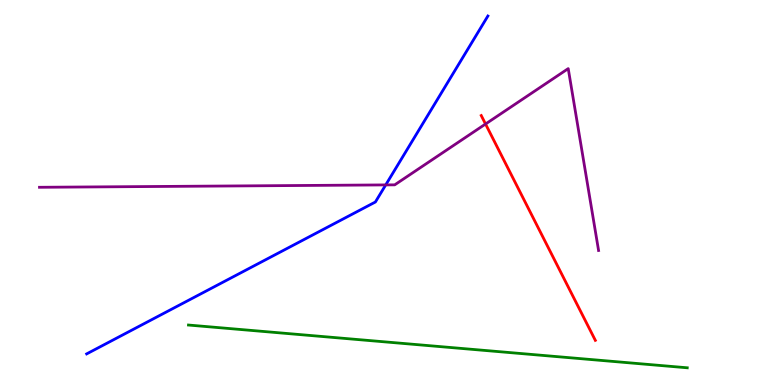[{'lines': ['blue', 'red'], 'intersections': []}, {'lines': ['green', 'red'], 'intersections': []}, {'lines': ['purple', 'red'], 'intersections': [{'x': 6.27, 'y': 6.78}]}, {'lines': ['blue', 'green'], 'intersections': []}, {'lines': ['blue', 'purple'], 'intersections': [{'x': 4.98, 'y': 5.2}]}, {'lines': ['green', 'purple'], 'intersections': []}]